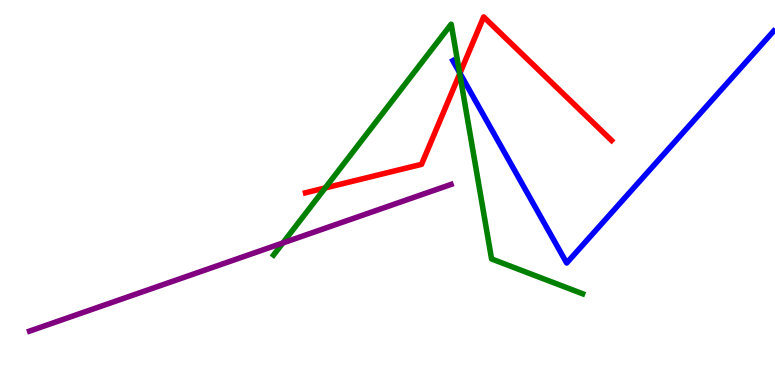[{'lines': ['blue', 'red'], 'intersections': [{'x': 5.93, 'y': 8.1}]}, {'lines': ['green', 'red'], 'intersections': [{'x': 4.2, 'y': 5.12}, {'x': 5.93, 'y': 8.08}]}, {'lines': ['purple', 'red'], 'intersections': []}, {'lines': ['blue', 'green'], 'intersections': [{'x': 5.93, 'y': 8.12}]}, {'lines': ['blue', 'purple'], 'intersections': []}, {'lines': ['green', 'purple'], 'intersections': [{'x': 3.65, 'y': 3.69}]}]